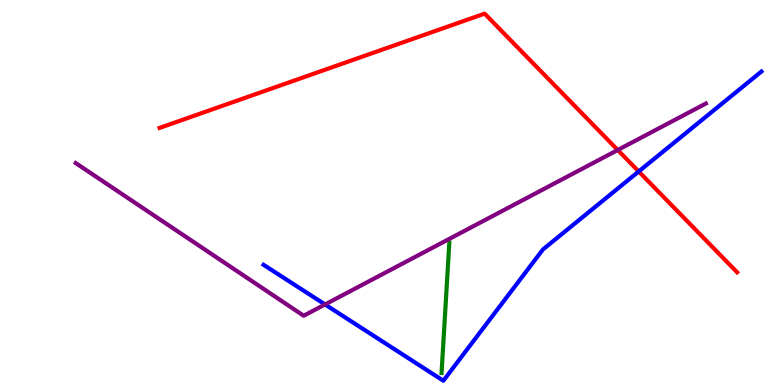[{'lines': ['blue', 'red'], 'intersections': [{'x': 8.24, 'y': 5.55}]}, {'lines': ['green', 'red'], 'intersections': []}, {'lines': ['purple', 'red'], 'intersections': [{'x': 7.97, 'y': 6.1}]}, {'lines': ['blue', 'green'], 'intersections': []}, {'lines': ['blue', 'purple'], 'intersections': [{'x': 4.19, 'y': 2.09}]}, {'lines': ['green', 'purple'], 'intersections': []}]